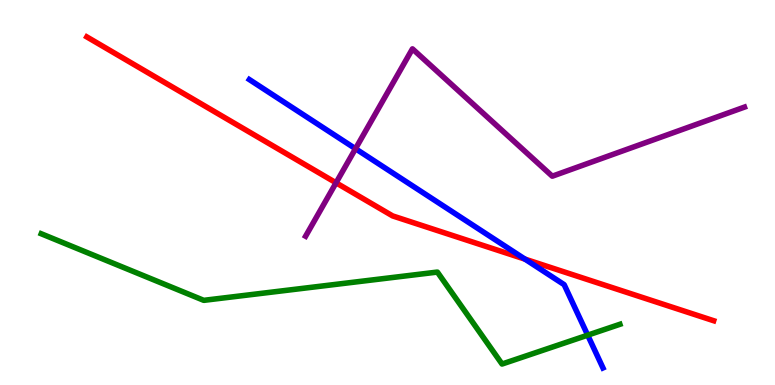[{'lines': ['blue', 'red'], 'intersections': [{'x': 6.77, 'y': 3.27}]}, {'lines': ['green', 'red'], 'intersections': []}, {'lines': ['purple', 'red'], 'intersections': [{'x': 4.34, 'y': 5.25}]}, {'lines': ['blue', 'green'], 'intersections': [{'x': 7.58, 'y': 1.29}]}, {'lines': ['blue', 'purple'], 'intersections': [{'x': 4.59, 'y': 6.14}]}, {'lines': ['green', 'purple'], 'intersections': []}]